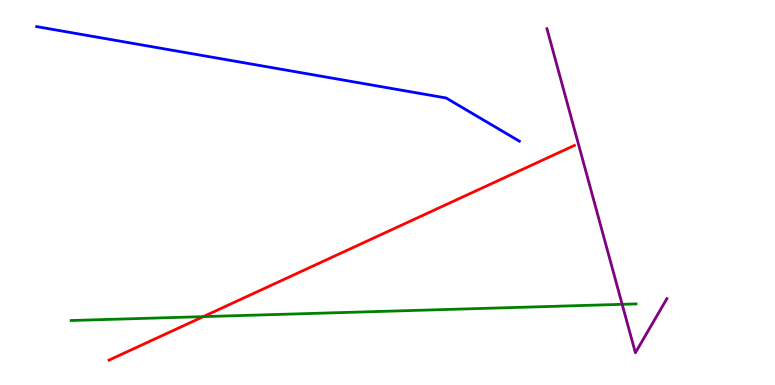[{'lines': ['blue', 'red'], 'intersections': []}, {'lines': ['green', 'red'], 'intersections': [{'x': 2.62, 'y': 1.78}]}, {'lines': ['purple', 'red'], 'intersections': []}, {'lines': ['blue', 'green'], 'intersections': []}, {'lines': ['blue', 'purple'], 'intersections': []}, {'lines': ['green', 'purple'], 'intersections': [{'x': 8.03, 'y': 2.1}]}]